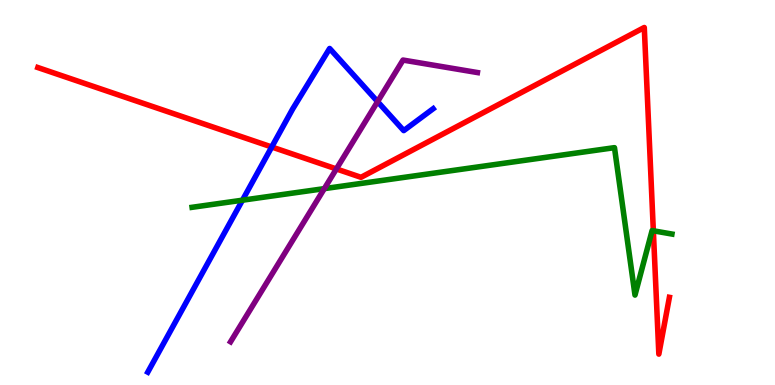[{'lines': ['blue', 'red'], 'intersections': [{'x': 3.51, 'y': 6.18}]}, {'lines': ['green', 'red'], 'intersections': [{'x': 8.43, 'y': 4.01}]}, {'lines': ['purple', 'red'], 'intersections': [{'x': 4.34, 'y': 5.61}]}, {'lines': ['blue', 'green'], 'intersections': [{'x': 3.13, 'y': 4.8}]}, {'lines': ['blue', 'purple'], 'intersections': [{'x': 4.87, 'y': 7.36}]}, {'lines': ['green', 'purple'], 'intersections': [{'x': 4.18, 'y': 5.1}]}]